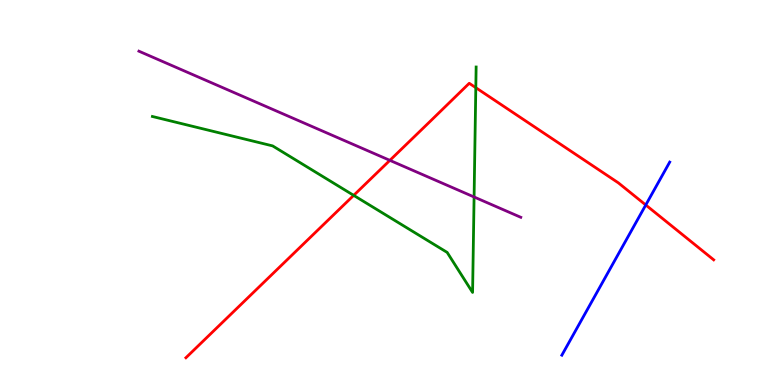[{'lines': ['blue', 'red'], 'intersections': [{'x': 8.33, 'y': 4.68}]}, {'lines': ['green', 'red'], 'intersections': [{'x': 4.56, 'y': 4.93}, {'x': 6.14, 'y': 7.72}]}, {'lines': ['purple', 'red'], 'intersections': [{'x': 5.03, 'y': 5.83}]}, {'lines': ['blue', 'green'], 'intersections': []}, {'lines': ['blue', 'purple'], 'intersections': []}, {'lines': ['green', 'purple'], 'intersections': [{'x': 6.12, 'y': 4.88}]}]